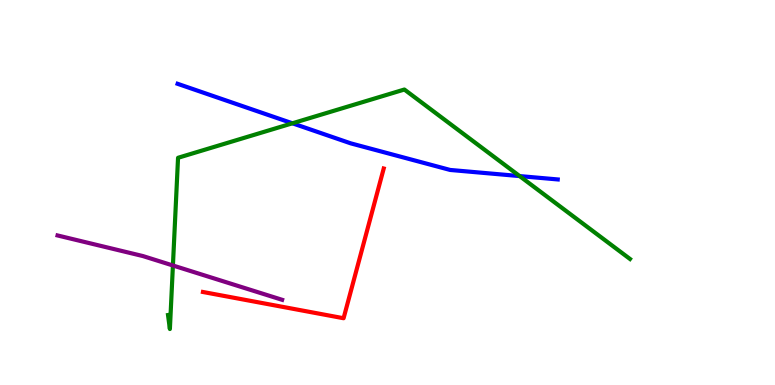[{'lines': ['blue', 'red'], 'intersections': []}, {'lines': ['green', 'red'], 'intersections': []}, {'lines': ['purple', 'red'], 'intersections': []}, {'lines': ['blue', 'green'], 'intersections': [{'x': 3.77, 'y': 6.8}, {'x': 6.7, 'y': 5.43}]}, {'lines': ['blue', 'purple'], 'intersections': []}, {'lines': ['green', 'purple'], 'intersections': [{'x': 2.23, 'y': 3.1}]}]